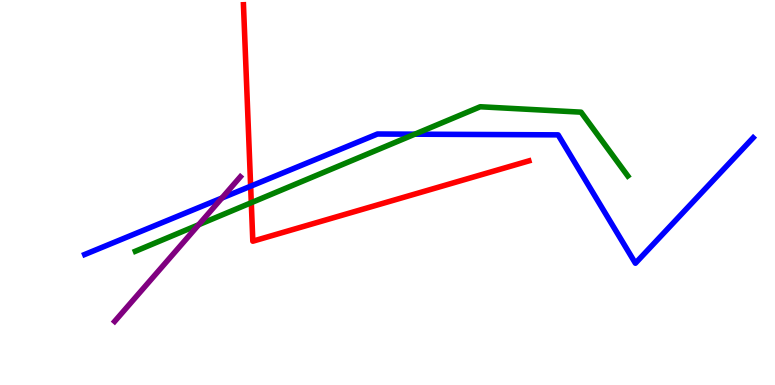[{'lines': ['blue', 'red'], 'intersections': [{'x': 3.23, 'y': 5.16}]}, {'lines': ['green', 'red'], 'intersections': [{'x': 3.24, 'y': 4.74}]}, {'lines': ['purple', 'red'], 'intersections': []}, {'lines': ['blue', 'green'], 'intersections': [{'x': 5.35, 'y': 6.51}]}, {'lines': ['blue', 'purple'], 'intersections': [{'x': 2.86, 'y': 4.86}]}, {'lines': ['green', 'purple'], 'intersections': [{'x': 2.56, 'y': 4.16}]}]